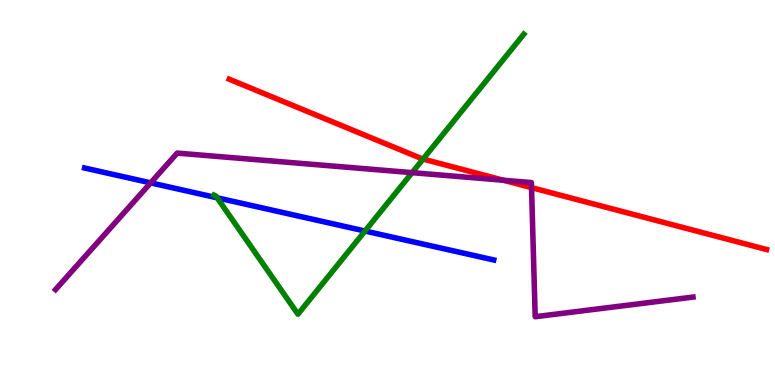[{'lines': ['blue', 'red'], 'intersections': []}, {'lines': ['green', 'red'], 'intersections': [{'x': 5.46, 'y': 5.87}]}, {'lines': ['purple', 'red'], 'intersections': [{'x': 6.5, 'y': 5.32}, {'x': 6.86, 'y': 5.13}]}, {'lines': ['blue', 'green'], 'intersections': [{'x': 2.8, 'y': 4.86}, {'x': 4.71, 'y': 4.0}]}, {'lines': ['blue', 'purple'], 'intersections': [{'x': 1.94, 'y': 5.25}]}, {'lines': ['green', 'purple'], 'intersections': [{'x': 5.32, 'y': 5.52}]}]